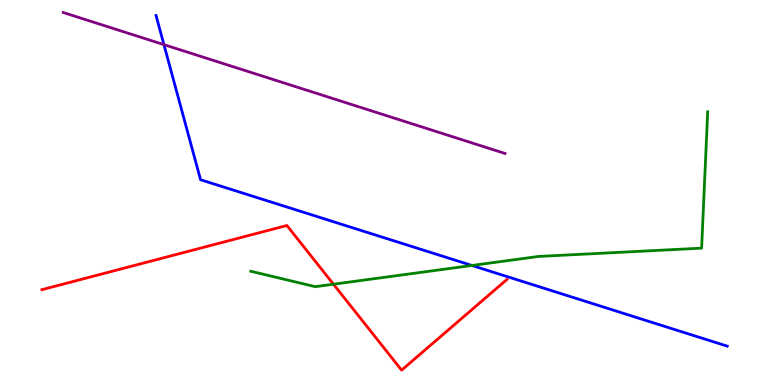[{'lines': ['blue', 'red'], 'intersections': []}, {'lines': ['green', 'red'], 'intersections': [{'x': 4.3, 'y': 2.62}]}, {'lines': ['purple', 'red'], 'intersections': []}, {'lines': ['blue', 'green'], 'intersections': [{'x': 6.09, 'y': 3.1}]}, {'lines': ['blue', 'purple'], 'intersections': [{'x': 2.12, 'y': 8.84}]}, {'lines': ['green', 'purple'], 'intersections': []}]